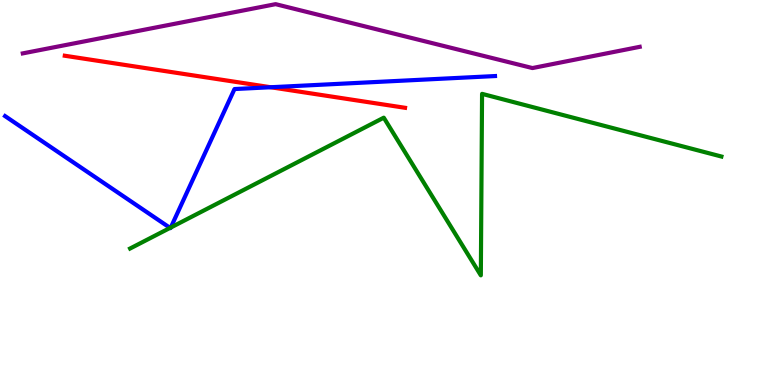[{'lines': ['blue', 'red'], 'intersections': [{'x': 3.49, 'y': 7.73}]}, {'lines': ['green', 'red'], 'intersections': []}, {'lines': ['purple', 'red'], 'intersections': []}, {'lines': ['blue', 'green'], 'intersections': [{'x': 2.19, 'y': 4.08}, {'x': 2.2, 'y': 4.09}]}, {'lines': ['blue', 'purple'], 'intersections': []}, {'lines': ['green', 'purple'], 'intersections': []}]